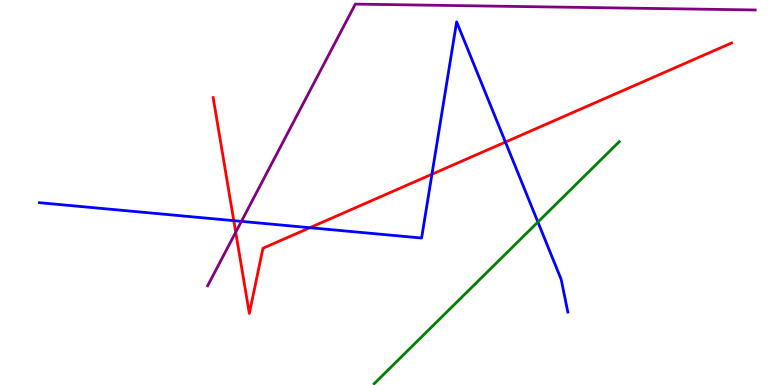[{'lines': ['blue', 'red'], 'intersections': [{'x': 3.02, 'y': 4.27}, {'x': 4.0, 'y': 4.09}, {'x': 5.57, 'y': 5.47}, {'x': 6.52, 'y': 6.31}]}, {'lines': ['green', 'red'], 'intersections': []}, {'lines': ['purple', 'red'], 'intersections': [{'x': 3.04, 'y': 3.97}]}, {'lines': ['blue', 'green'], 'intersections': [{'x': 6.94, 'y': 4.23}]}, {'lines': ['blue', 'purple'], 'intersections': [{'x': 3.11, 'y': 4.25}]}, {'lines': ['green', 'purple'], 'intersections': []}]